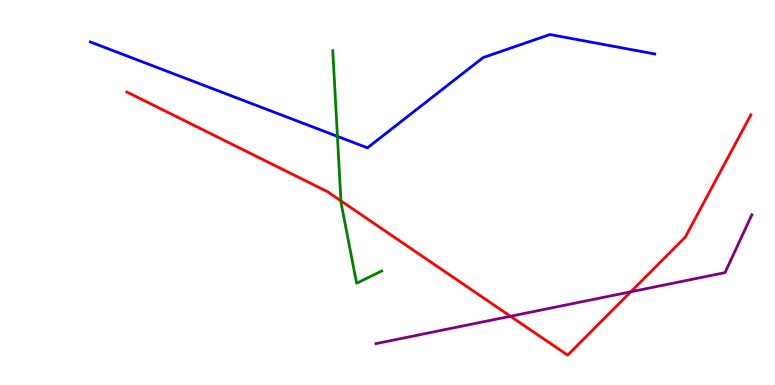[{'lines': ['blue', 'red'], 'intersections': []}, {'lines': ['green', 'red'], 'intersections': [{'x': 4.4, 'y': 4.78}]}, {'lines': ['purple', 'red'], 'intersections': [{'x': 6.59, 'y': 1.79}, {'x': 8.14, 'y': 2.42}]}, {'lines': ['blue', 'green'], 'intersections': [{'x': 4.35, 'y': 6.46}]}, {'lines': ['blue', 'purple'], 'intersections': []}, {'lines': ['green', 'purple'], 'intersections': []}]